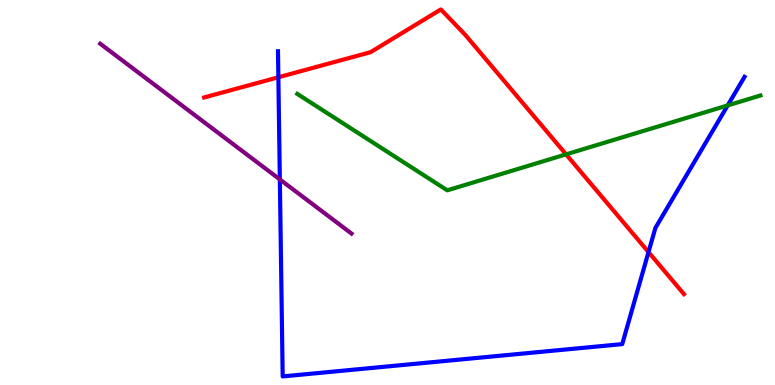[{'lines': ['blue', 'red'], 'intersections': [{'x': 3.59, 'y': 7.99}, {'x': 8.37, 'y': 3.45}]}, {'lines': ['green', 'red'], 'intersections': [{'x': 7.3, 'y': 5.99}]}, {'lines': ['purple', 'red'], 'intersections': []}, {'lines': ['blue', 'green'], 'intersections': [{'x': 9.39, 'y': 7.26}]}, {'lines': ['blue', 'purple'], 'intersections': [{'x': 3.61, 'y': 5.34}]}, {'lines': ['green', 'purple'], 'intersections': []}]